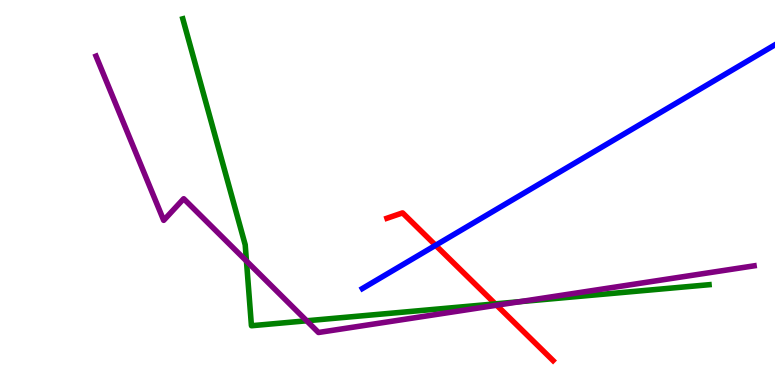[{'lines': ['blue', 'red'], 'intersections': [{'x': 5.62, 'y': 3.63}]}, {'lines': ['green', 'red'], 'intersections': [{'x': 6.39, 'y': 2.11}]}, {'lines': ['purple', 'red'], 'intersections': [{'x': 6.41, 'y': 2.07}]}, {'lines': ['blue', 'green'], 'intersections': []}, {'lines': ['blue', 'purple'], 'intersections': []}, {'lines': ['green', 'purple'], 'intersections': [{'x': 3.18, 'y': 3.22}, {'x': 3.96, 'y': 1.67}, {'x': 6.71, 'y': 2.16}]}]